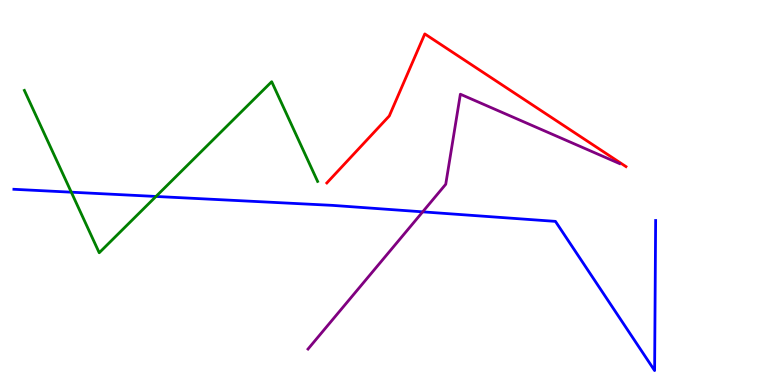[{'lines': ['blue', 'red'], 'intersections': []}, {'lines': ['green', 'red'], 'intersections': []}, {'lines': ['purple', 'red'], 'intersections': []}, {'lines': ['blue', 'green'], 'intersections': [{'x': 0.92, 'y': 5.01}, {'x': 2.01, 'y': 4.9}]}, {'lines': ['blue', 'purple'], 'intersections': [{'x': 5.45, 'y': 4.5}]}, {'lines': ['green', 'purple'], 'intersections': []}]